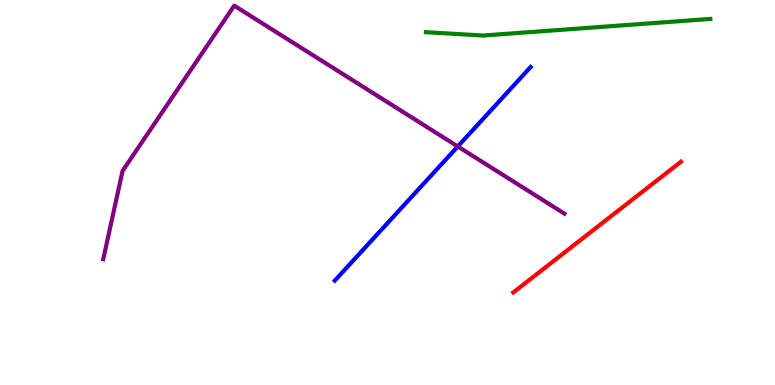[{'lines': ['blue', 'red'], 'intersections': []}, {'lines': ['green', 'red'], 'intersections': []}, {'lines': ['purple', 'red'], 'intersections': []}, {'lines': ['blue', 'green'], 'intersections': []}, {'lines': ['blue', 'purple'], 'intersections': [{'x': 5.91, 'y': 6.2}]}, {'lines': ['green', 'purple'], 'intersections': []}]